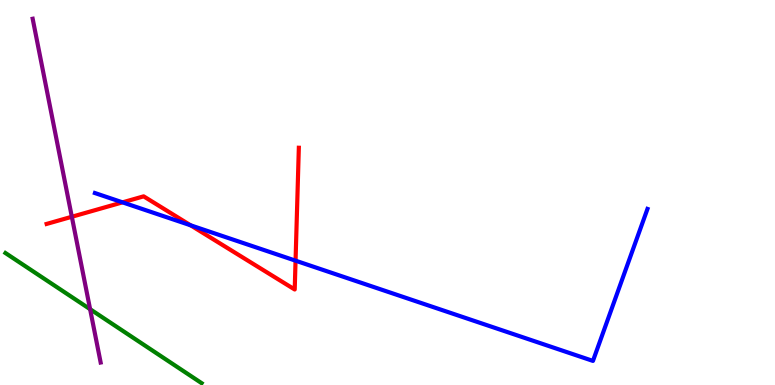[{'lines': ['blue', 'red'], 'intersections': [{'x': 1.58, 'y': 4.74}, {'x': 2.46, 'y': 4.15}, {'x': 3.81, 'y': 3.23}]}, {'lines': ['green', 'red'], 'intersections': []}, {'lines': ['purple', 'red'], 'intersections': [{'x': 0.927, 'y': 4.37}]}, {'lines': ['blue', 'green'], 'intersections': []}, {'lines': ['blue', 'purple'], 'intersections': []}, {'lines': ['green', 'purple'], 'intersections': [{'x': 1.16, 'y': 1.97}]}]